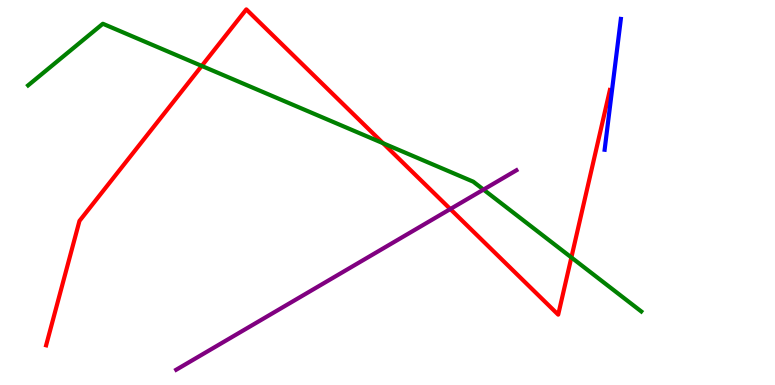[{'lines': ['blue', 'red'], 'intersections': []}, {'lines': ['green', 'red'], 'intersections': [{'x': 2.6, 'y': 8.29}, {'x': 4.94, 'y': 6.28}, {'x': 7.37, 'y': 3.31}]}, {'lines': ['purple', 'red'], 'intersections': [{'x': 5.81, 'y': 4.57}]}, {'lines': ['blue', 'green'], 'intersections': []}, {'lines': ['blue', 'purple'], 'intersections': []}, {'lines': ['green', 'purple'], 'intersections': [{'x': 6.24, 'y': 5.08}]}]